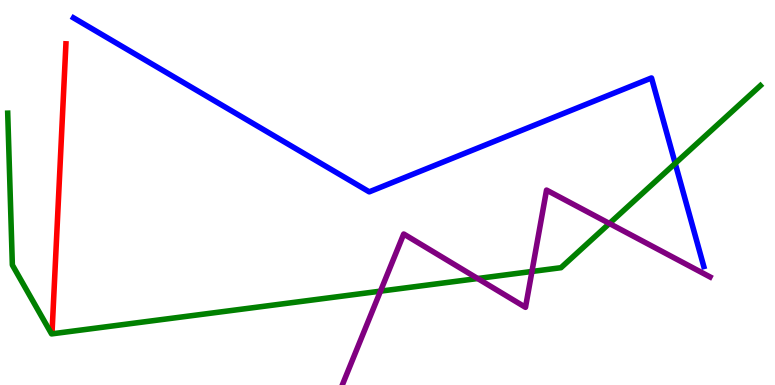[{'lines': ['blue', 'red'], 'intersections': []}, {'lines': ['green', 'red'], 'intersections': []}, {'lines': ['purple', 'red'], 'intersections': []}, {'lines': ['blue', 'green'], 'intersections': [{'x': 8.71, 'y': 5.76}]}, {'lines': ['blue', 'purple'], 'intersections': []}, {'lines': ['green', 'purple'], 'intersections': [{'x': 4.91, 'y': 2.44}, {'x': 6.16, 'y': 2.77}, {'x': 6.86, 'y': 2.95}, {'x': 7.86, 'y': 4.2}]}]